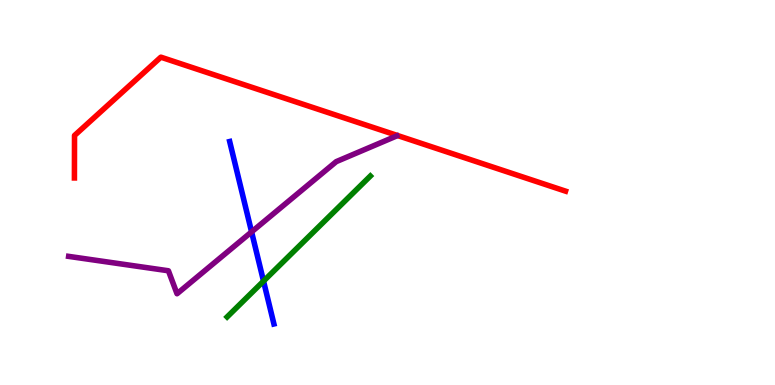[{'lines': ['blue', 'red'], 'intersections': []}, {'lines': ['green', 'red'], 'intersections': []}, {'lines': ['purple', 'red'], 'intersections': []}, {'lines': ['blue', 'green'], 'intersections': [{'x': 3.4, 'y': 2.7}]}, {'lines': ['blue', 'purple'], 'intersections': [{'x': 3.25, 'y': 3.98}]}, {'lines': ['green', 'purple'], 'intersections': []}]